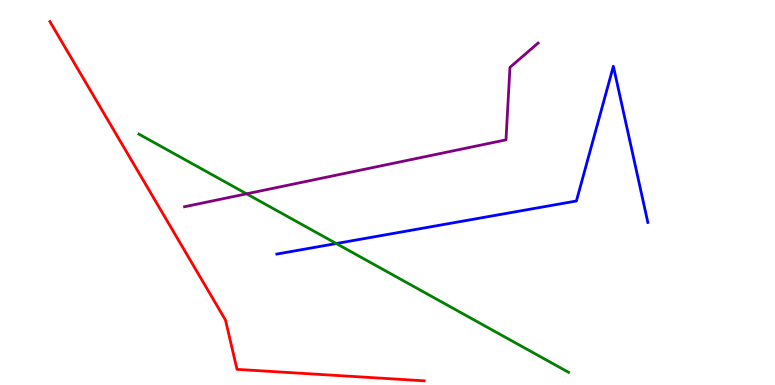[{'lines': ['blue', 'red'], 'intersections': []}, {'lines': ['green', 'red'], 'intersections': []}, {'lines': ['purple', 'red'], 'intersections': []}, {'lines': ['blue', 'green'], 'intersections': [{'x': 4.34, 'y': 3.67}]}, {'lines': ['blue', 'purple'], 'intersections': []}, {'lines': ['green', 'purple'], 'intersections': [{'x': 3.18, 'y': 4.97}]}]